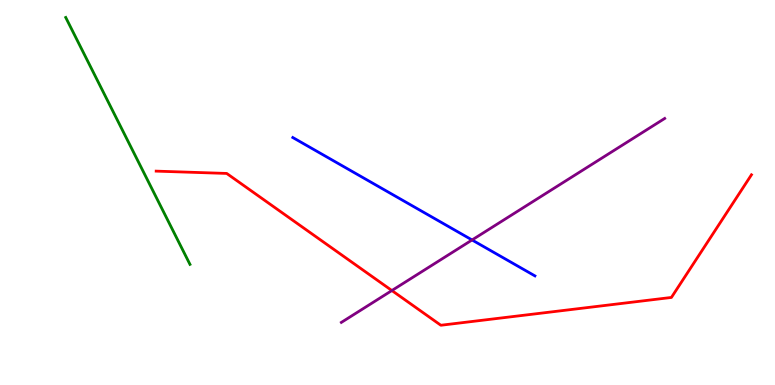[{'lines': ['blue', 'red'], 'intersections': []}, {'lines': ['green', 'red'], 'intersections': []}, {'lines': ['purple', 'red'], 'intersections': [{'x': 5.06, 'y': 2.45}]}, {'lines': ['blue', 'green'], 'intersections': []}, {'lines': ['blue', 'purple'], 'intersections': [{'x': 6.09, 'y': 3.77}]}, {'lines': ['green', 'purple'], 'intersections': []}]